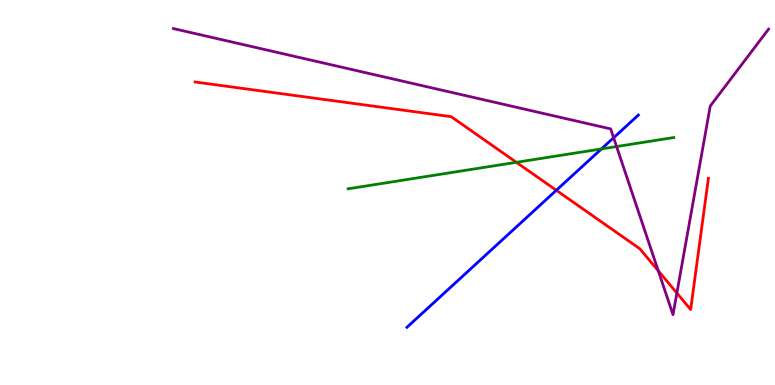[{'lines': ['blue', 'red'], 'intersections': [{'x': 7.18, 'y': 5.06}]}, {'lines': ['green', 'red'], 'intersections': [{'x': 6.66, 'y': 5.78}]}, {'lines': ['purple', 'red'], 'intersections': [{'x': 8.49, 'y': 2.97}, {'x': 8.73, 'y': 2.39}]}, {'lines': ['blue', 'green'], 'intersections': [{'x': 7.76, 'y': 6.13}]}, {'lines': ['blue', 'purple'], 'intersections': [{'x': 7.92, 'y': 6.42}]}, {'lines': ['green', 'purple'], 'intersections': [{'x': 7.96, 'y': 6.19}]}]